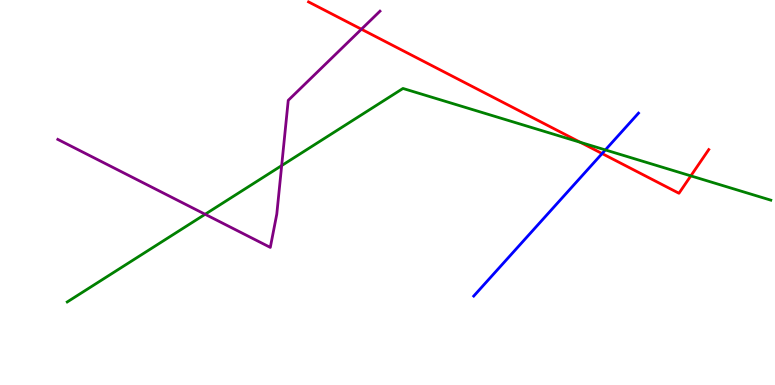[{'lines': ['blue', 'red'], 'intersections': [{'x': 7.77, 'y': 6.01}]}, {'lines': ['green', 'red'], 'intersections': [{'x': 7.49, 'y': 6.3}, {'x': 8.91, 'y': 5.43}]}, {'lines': ['purple', 'red'], 'intersections': [{'x': 4.66, 'y': 9.24}]}, {'lines': ['blue', 'green'], 'intersections': [{'x': 7.81, 'y': 6.11}]}, {'lines': ['blue', 'purple'], 'intersections': []}, {'lines': ['green', 'purple'], 'intersections': [{'x': 2.65, 'y': 4.43}, {'x': 3.63, 'y': 5.7}]}]